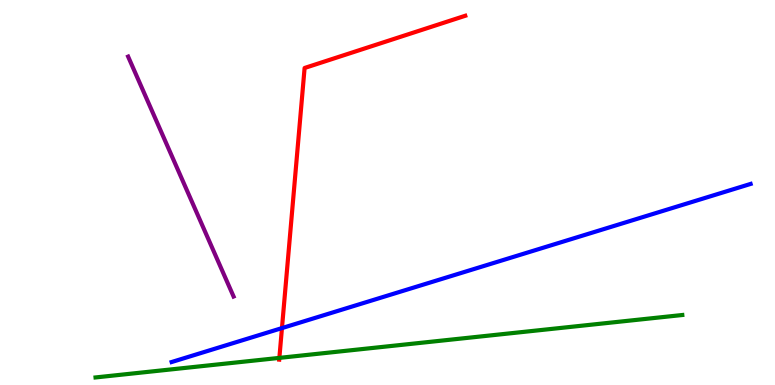[{'lines': ['blue', 'red'], 'intersections': [{'x': 3.64, 'y': 1.48}]}, {'lines': ['green', 'red'], 'intersections': [{'x': 3.6, 'y': 0.704}]}, {'lines': ['purple', 'red'], 'intersections': []}, {'lines': ['blue', 'green'], 'intersections': []}, {'lines': ['blue', 'purple'], 'intersections': []}, {'lines': ['green', 'purple'], 'intersections': []}]